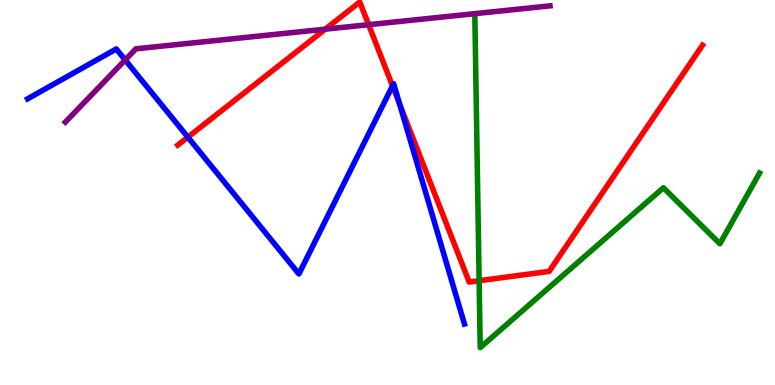[{'lines': ['blue', 'red'], 'intersections': [{'x': 2.42, 'y': 6.44}, {'x': 5.06, 'y': 7.77}, {'x': 5.16, 'y': 7.3}]}, {'lines': ['green', 'red'], 'intersections': [{'x': 6.18, 'y': 2.71}]}, {'lines': ['purple', 'red'], 'intersections': [{'x': 4.2, 'y': 9.24}, {'x': 4.76, 'y': 9.36}]}, {'lines': ['blue', 'green'], 'intersections': []}, {'lines': ['blue', 'purple'], 'intersections': [{'x': 1.62, 'y': 8.44}]}, {'lines': ['green', 'purple'], 'intersections': []}]